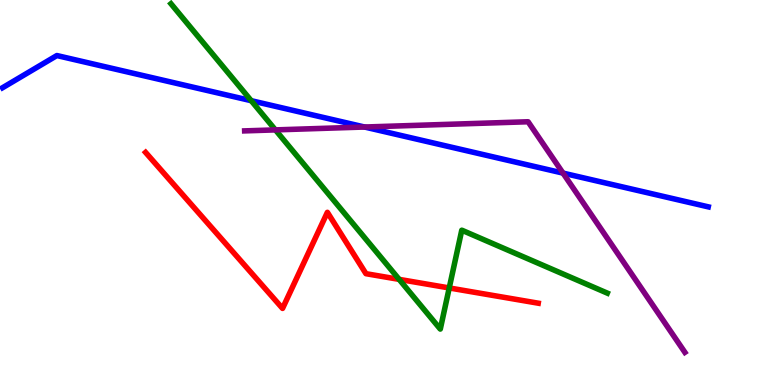[{'lines': ['blue', 'red'], 'intersections': []}, {'lines': ['green', 'red'], 'intersections': [{'x': 5.15, 'y': 2.74}, {'x': 5.8, 'y': 2.52}]}, {'lines': ['purple', 'red'], 'intersections': []}, {'lines': ['blue', 'green'], 'intersections': [{'x': 3.24, 'y': 7.38}]}, {'lines': ['blue', 'purple'], 'intersections': [{'x': 4.7, 'y': 6.7}, {'x': 7.26, 'y': 5.5}]}, {'lines': ['green', 'purple'], 'intersections': [{'x': 3.55, 'y': 6.63}]}]